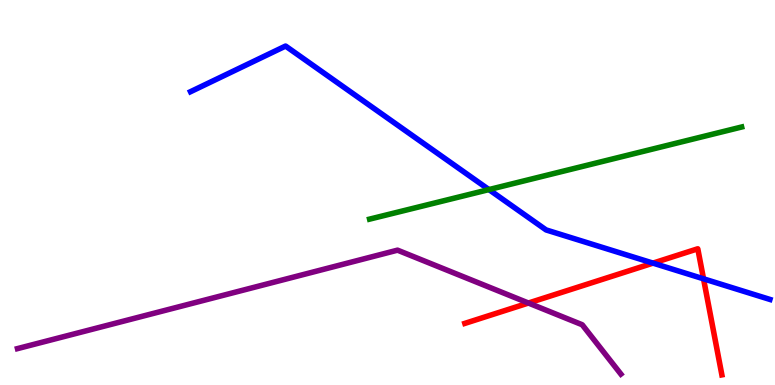[{'lines': ['blue', 'red'], 'intersections': [{'x': 8.43, 'y': 3.17}, {'x': 9.08, 'y': 2.76}]}, {'lines': ['green', 'red'], 'intersections': []}, {'lines': ['purple', 'red'], 'intersections': [{'x': 6.82, 'y': 2.13}]}, {'lines': ['blue', 'green'], 'intersections': [{'x': 6.31, 'y': 5.08}]}, {'lines': ['blue', 'purple'], 'intersections': []}, {'lines': ['green', 'purple'], 'intersections': []}]